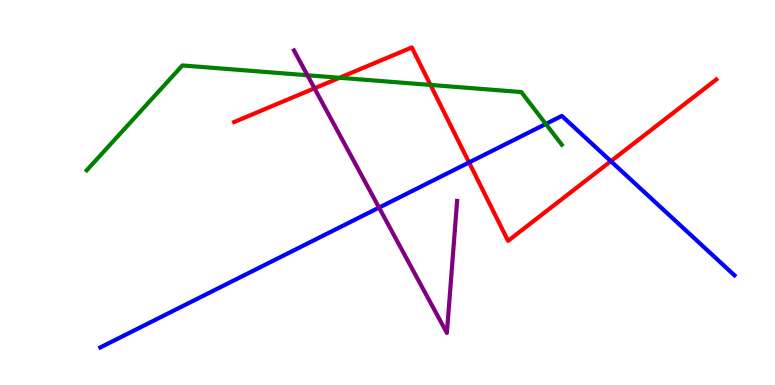[{'lines': ['blue', 'red'], 'intersections': [{'x': 6.05, 'y': 5.78}, {'x': 7.88, 'y': 5.81}]}, {'lines': ['green', 'red'], 'intersections': [{'x': 4.38, 'y': 7.98}, {'x': 5.55, 'y': 7.79}]}, {'lines': ['purple', 'red'], 'intersections': [{'x': 4.06, 'y': 7.71}]}, {'lines': ['blue', 'green'], 'intersections': [{'x': 7.04, 'y': 6.78}]}, {'lines': ['blue', 'purple'], 'intersections': [{'x': 4.89, 'y': 4.61}]}, {'lines': ['green', 'purple'], 'intersections': [{'x': 3.97, 'y': 8.05}]}]